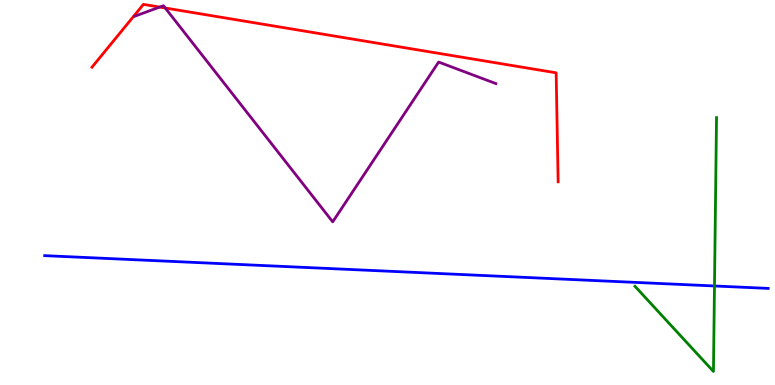[{'lines': ['blue', 'red'], 'intersections': []}, {'lines': ['green', 'red'], 'intersections': []}, {'lines': ['purple', 'red'], 'intersections': [{'x': 2.06, 'y': 9.82}, {'x': 2.13, 'y': 9.79}]}, {'lines': ['blue', 'green'], 'intersections': [{'x': 9.22, 'y': 2.57}]}, {'lines': ['blue', 'purple'], 'intersections': []}, {'lines': ['green', 'purple'], 'intersections': []}]